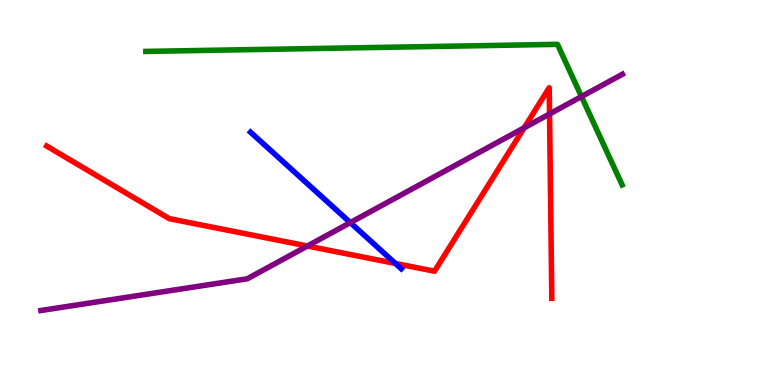[{'lines': ['blue', 'red'], 'intersections': [{'x': 5.1, 'y': 3.16}]}, {'lines': ['green', 'red'], 'intersections': []}, {'lines': ['purple', 'red'], 'intersections': [{'x': 3.97, 'y': 3.61}, {'x': 6.76, 'y': 6.68}, {'x': 7.09, 'y': 7.04}]}, {'lines': ['blue', 'green'], 'intersections': []}, {'lines': ['blue', 'purple'], 'intersections': [{'x': 4.52, 'y': 4.22}]}, {'lines': ['green', 'purple'], 'intersections': [{'x': 7.5, 'y': 7.49}]}]